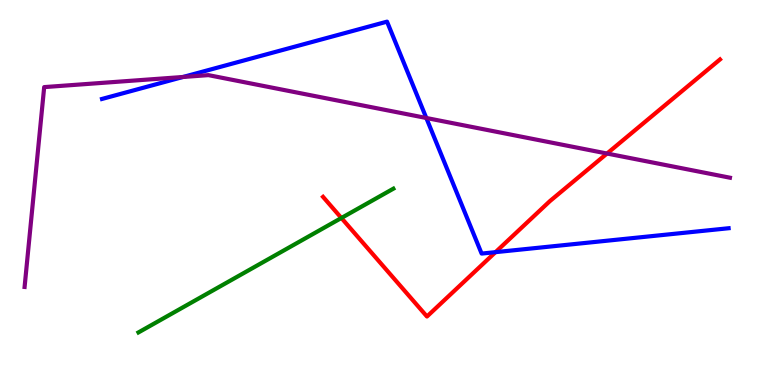[{'lines': ['blue', 'red'], 'intersections': [{'x': 6.39, 'y': 3.45}]}, {'lines': ['green', 'red'], 'intersections': [{'x': 4.41, 'y': 4.34}]}, {'lines': ['purple', 'red'], 'intersections': [{'x': 7.83, 'y': 6.01}]}, {'lines': ['blue', 'green'], 'intersections': []}, {'lines': ['blue', 'purple'], 'intersections': [{'x': 2.36, 'y': 8.0}, {'x': 5.5, 'y': 6.94}]}, {'lines': ['green', 'purple'], 'intersections': []}]